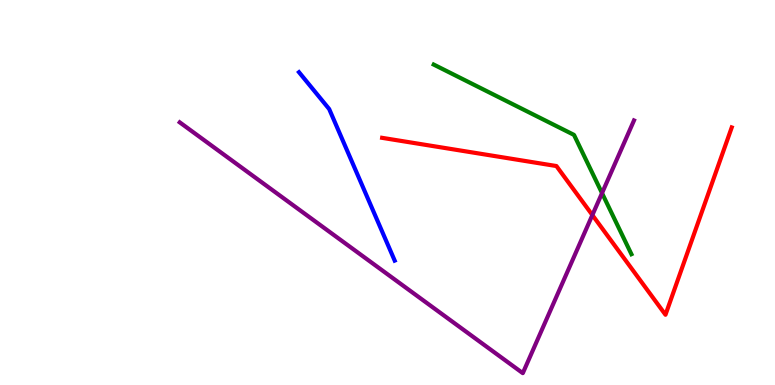[{'lines': ['blue', 'red'], 'intersections': []}, {'lines': ['green', 'red'], 'intersections': []}, {'lines': ['purple', 'red'], 'intersections': [{'x': 7.64, 'y': 4.41}]}, {'lines': ['blue', 'green'], 'intersections': []}, {'lines': ['blue', 'purple'], 'intersections': []}, {'lines': ['green', 'purple'], 'intersections': [{'x': 7.77, 'y': 4.98}]}]